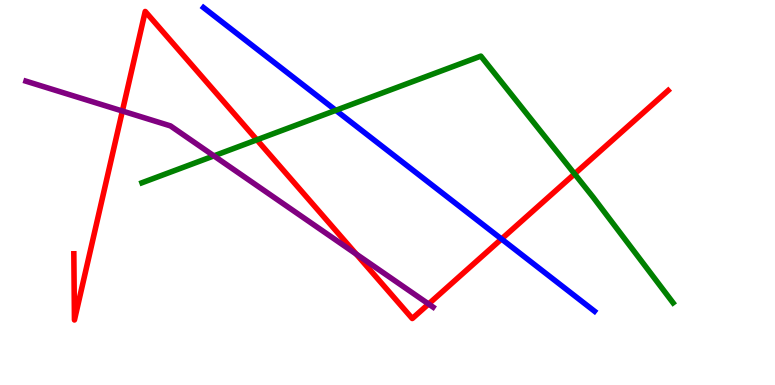[{'lines': ['blue', 'red'], 'intersections': [{'x': 6.47, 'y': 3.79}]}, {'lines': ['green', 'red'], 'intersections': [{'x': 3.31, 'y': 6.37}, {'x': 7.41, 'y': 5.48}]}, {'lines': ['purple', 'red'], 'intersections': [{'x': 1.58, 'y': 7.12}, {'x': 4.6, 'y': 3.4}, {'x': 5.53, 'y': 2.1}]}, {'lines': ['blue', 'green'], 'intersections': [{'x': 4.33, 'y': 7.13}]}, {'lines': ['blue', 'purple'], 'intersections': []}, {'lines': ['green', 'purple'], 'intersections': [{'x': 2.76, 'y': 5.95}]}]